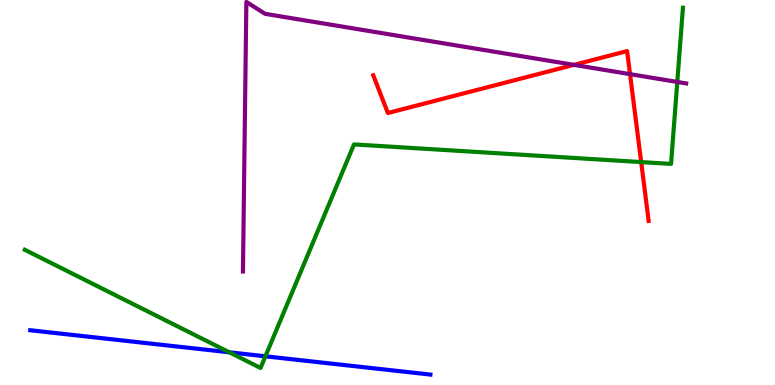[{'lines': ['blue', 'red'], 'intersections': []}, {'lines': ['green', 'red'], 'intersections': [{'x': 8.27, 'y': 5.79}]}, {'lines': ['purple', 'red'], 'intersections': [{'x': 7.41, 'y': 8.32}, {'x': 8.13, 'y': 8.07}]}, {'lines': ['blue', 'green'], 'intersections': [{'x': 2.96, 'y': 0.849}, {'x': 3.42, 'y': 0.745}]}, {'lines': ['blue', 'purple'], 'intersections': []}, {'lines': ['green', 'purple'], 'intersections': [{'x': 8.74, 'y': 7.87}]}]